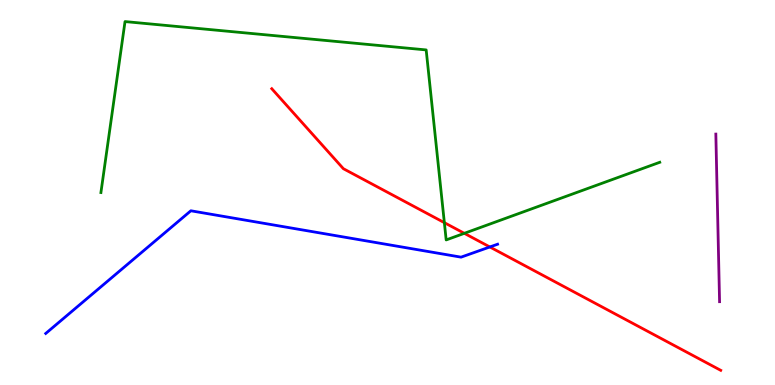[{'lines': ['blue', 'red'], 'intersections': [{'x': 6.32, 'y': 3.59}]}, {'lines': ['green', 'red'], 'intersections': [{'x': 5.73, 'y': 4.22}, {'x': 5.99, 'y': 3.94}]}, {'lines': ['purple', 'red'], 'intersections': []}, {'lines': ['blue', 'green'], 'intersections': []}, {'lines': ['blue', 'purple'], 'intersections': []}, {'lines': ['green', 'purple'], 'intersections': []}]